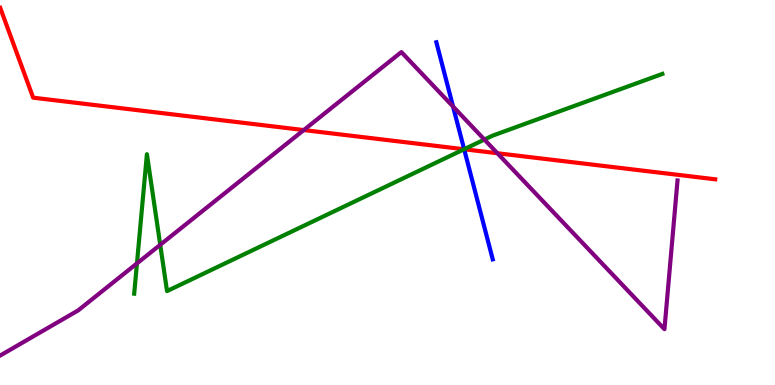[{'lines': ['blue', 'red'], 'intersections': [{'x': 5.99, 'y': 6.12}]}, {'lines': ['green', 'red'], 'intersections': [{'x': 5.99, 'y': 6.12}]}, {'lines': ['purple', 'red'], 'intersections': [{'x': 3.92, 'y': 6.62}, {'x': 6.42, 'y': 6.02}]}, {'lines': ['blue', 'green'], 'intersections': [{'x': 5.99, 'y': 6.12}]}, {'lines': ['blue', 'purple'], 'intersections': [{'x': 5.85, 'y': 7.23}]}, {'lines': ['green', 'purple'], 'intersections': [{'x': 1.77, 'y': 3.16}, {'x': 2.07, 'y': 3.64}, {'x': 6.25, 'y': 6.38}]}]